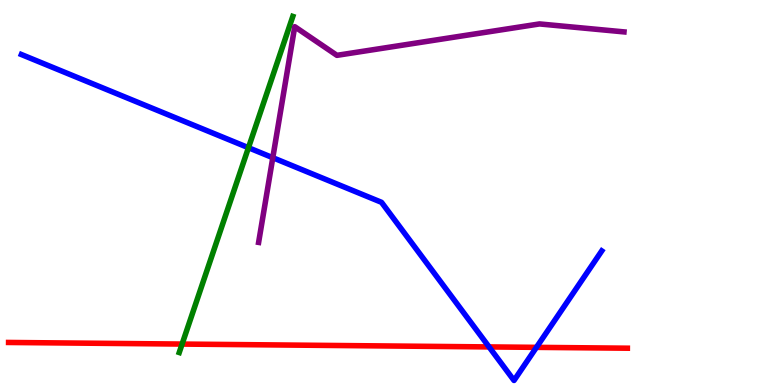[{'lines': ['blue', 'red'], 'intersections': [{'x': 6.31, 'y': 0.989}, {'x': 6.92, 'y': 0.978}]}, {'lines': ['green', 'red'], 'intersections': [{'x': 2.35, 'y': 1.06}]}, {'lines': ['purple', 'red'], 'intersections': []}, {'lines': ['blue', 'green'], 'intersections': [{'x': 3.21, 'y': 6.16}]}, {'lines': ['blue', 'purple'], 'intersections': [{'x': 3.52, 'y': 5.9}]}, {'lines': ['green', 'purple'], 'intersections': []}]